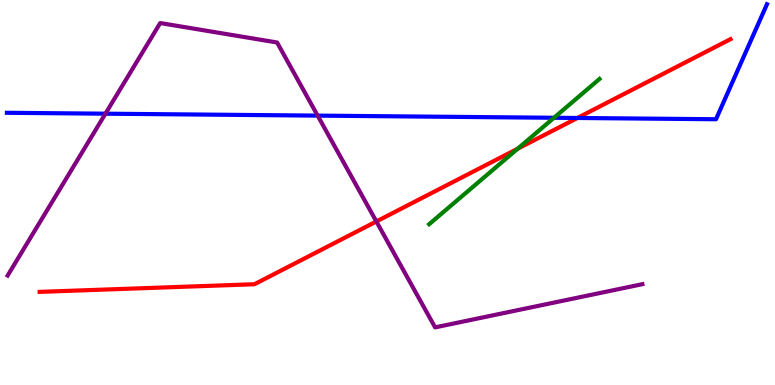[{'lines': ['blue', 'red'], 'intersections': [{'x': 7.45, 'y': 6.94}]}, {'lines': ['green', 'red'], 'intersections': [{'x': 6.68, 'y': 6.14}]}, {'lines': ['purple', 'red'], 'intersections': [{'x': 4.86, 'y': 4.25}]}, {'lines': ['blue', 'green'], 'intersections': [{'x': 7.15, 'y': 6.94}]}, {'lines': ['blue', 'purple'], 'intersections': [{'x': 1.36, 'y': 7.05}, {'x': 4.1, 'y': 7.0}]}, {'lines': ['green', 'purple'], 'intersections': []}]